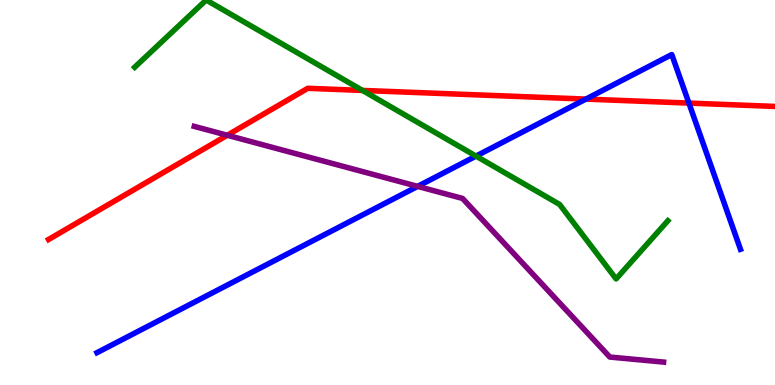[{'lines': ['blue', 'red'], 'intersections': [{'x': 7.56, 'y': 7.43}, {'x': 8.89, 'y': 7.32}]}, {'lines': ['green', 'red'], 'intersections': [{'x': 4.68, 'y': 7.65}]}, {'lines': ['purple', 'red'], 'intersections': [{'x': 2.93, 'y': 6.49}]}, {'lines': ['blue', 'green'], 'intersections': [{'x': 6.14, 'y': 5.95}]}, {'lines': ['blue', 'purple'], 'intersections': [{'x': 5.39, 'y': 5.16}]}, {'lines': ['green', 'purple'], 'intersections': []}]